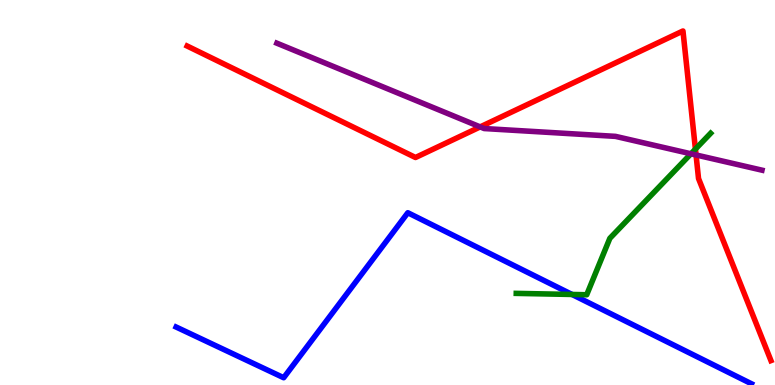[{'lines': ['blue', 'red'], 'intersections': []}, {'lines': ['green', 'red'], 'intersections': [{'x': 8.97, 'y': 6.13}]}, {'lines': ['purple', 'red'], 'intersections': [{'x': 6.2, 'y': 6.7}, {'x': 8.98, 'y': 5.98}]}, {'lines': ['blue', 'green'], 'intersections': [{'x': 7.38, 'y': 2.35}]}, {'lines': ['blue', 'purple'], 'intersections': []}, {'lines': ['green', 'purple'], 'intersections': [{'x': 8.92, 'y': 6.01}]}]